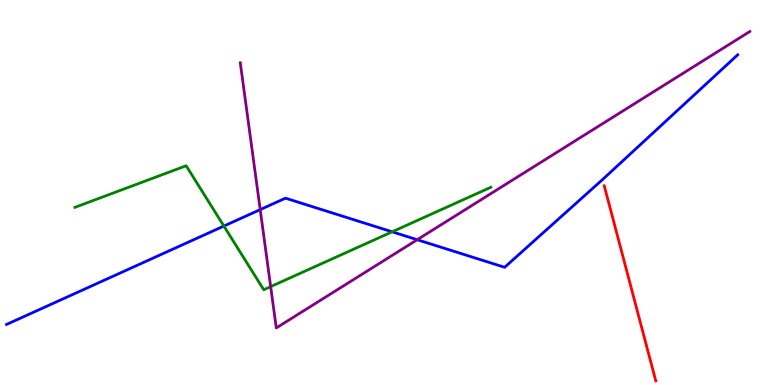[{'lines': ['blue', 'red'], 'intersections': []}, {'lines': ['green', 'red'], 'intersections': []}, {'lines': ['purple', 'red'], 'intersections': []}, {'lines': ['blue', 'green'], 'intersections': [{'x': 2.89, 'y': 4.13}, {'x': 5.06, 'y': 3.98}]}, {'lines': ['blue', 'purple'], 'intersections': [{'x': 3.36, 'y': 4.56}, {'x': 5.38, 'y': 3.77}]}, {'lines': ['green', 'purple'], 'intersections': [{'x': 3.49, 'y': 2.56}]}]